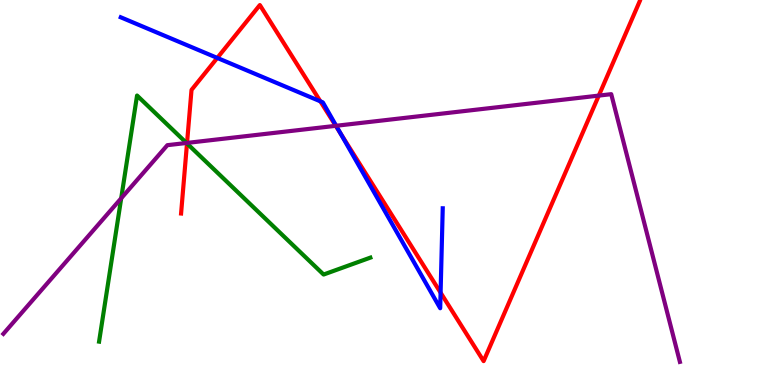[{'lines': ['blue', 'red'], 'intersections': [{'x': 2.8, 'y': 8.5}, {'x': 4.13, 'y': 7.37}, {'x': 4.39, 'y': 6.53}, {'x': 5.69, 'y': 2.4}]}, {'lines': ['green', 'red'], 'intersections': [{'x': 2.41, 'y': 6.27}]}, {'lines': ['purple', 'red'], 'intersections': [{'x': 2.41, 'y': 6.29}, {'x': 4.33, 'y': 6.73}, {'x': 7.73, 'y': 7.52}]}, {'lines': ['blue', 'green'], 'intersections': []}, {'lines': ['blue', 'purple'], 'intersections': [{'x': 4.34, 'y': 6.73}]}, {'lines': ['green', 'purple'], 'intersections': [{'x': 1.56, 'y': 4.85}, {'x': 2.41, 'y': 6.29}]}]